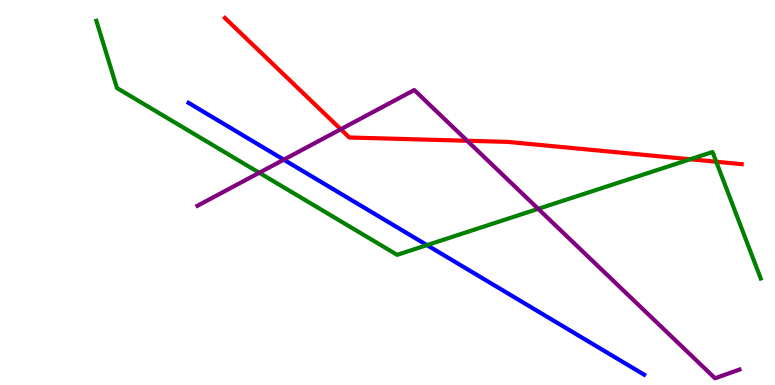[{'lines': ['blue', 'red'], 'intersections': []}, {'lines': ['green', 'red'], 'intersections': [{'x': 8.91, 'y': 5.86}, {'x': 9.24, 'y': 5.8}]}, {'lines': ['purple', 'red'], 'intersections': [{'x': 4.4, 'y': 6.64}, {'x': 6.03, 'y': 6.34}]}, {'lines': ['blue', 'green'], 'intersections': [{'x': 5.51, 'y': 3.63}]}, {'lines': ['blue', 'purple'], 'intersections': [{'x': 3.66, 'y': 5.85}]}, {'lines': ['green', 'purple'], 'intersections': [{'x': 3.35, 'y': 5.51}, {'x': 6.94, 'y': 4.58}]}]